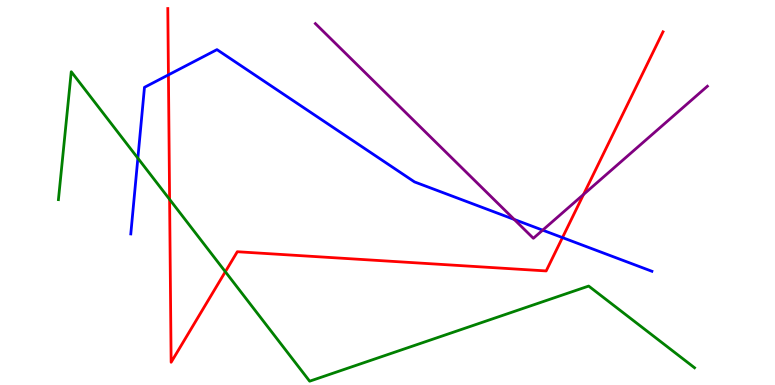[{'lines': ['blue', 'red'], 'intersections': [{'x': 2.17, 'y': 8.06}, {'x': 7.26, 'y': 3.83}]}, {'lines': ['green', 'red'], 'intersections': [{'x': 2.19, 'y': 4.82}, {'x': 2.91, 'y': 2.94}]}, {'lines': ['purple', 'red'], 'intersections': [{'x': 7.53, 'y': 4.95}]}, {'lines': ['blue', 'green'], 'intersections': [{'x': 1.78, 'y': 5.89}]}, {'lines': ['blue', 'purple'], 'intersections': [{'x': 6.64, 'y': 4.3}, {'x': 7.0, 'y': 4.02}]}, {'lines': ['green', 'purple'], 'intersections': []}]